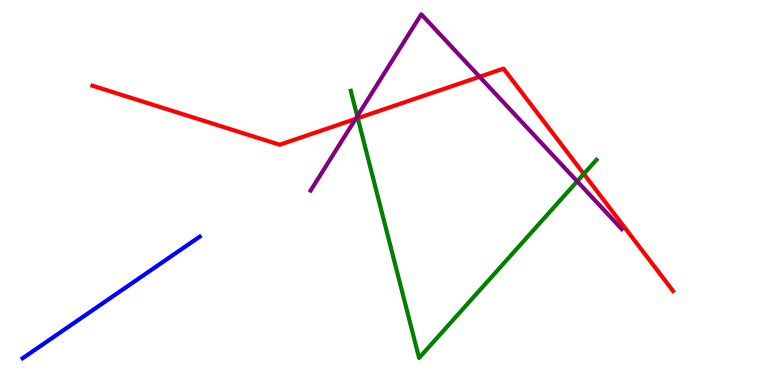[{'lines': ['blue', 'red'], 'intersections': []}, {'lines': ['green', 'red'], 'intersections': [{'x': 4.62, 'y': 6.93}, {'x': 7.53, 'y': 5.48}]}, {'lines': ['purple', 'red'], 'intersections': [{'x': 4.59, 'y': 6.91}, {'x': 6.19, 'y': 8.01}]}, {'lines': ['blue', 'green'], 'intersections': []}, {'lines': ['blue', 'purple'], 'intersections': []}, {'lines': ['green', 'purple'], 'intersections': [{'x': 4.61, 'y': 6.98}, {'x': 7.45, 'y': 5.29}]}]